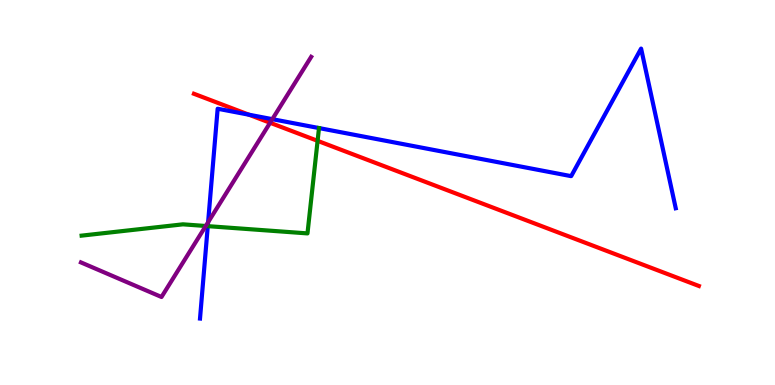[{'lines': ['blue', 'red'], 'intersections': [{'x': 3.21, 'y': 7.02}]}, {'lines': ['green', 'red'], 'intersections': [{'x': 4.1, 'y': 6.34}]}, {'lines': ['purple', 'red'], 'intersections': [{'x': 3.49, 'y': 6.81}]}, {'lines': ['blue', 'green'], 'intersections': [{'x': 2.68, 'y': 4.13}]}, {'lines': ['blue', 'purple'], 'intersections': [{'x': 2.69, 'y': 4.23}, {'x': 3.51, 'y': 6.9}]}, {'lines': ['green', 'purple'], 'intersections': [{'x': 2.65, 'y': 4.13}]}]